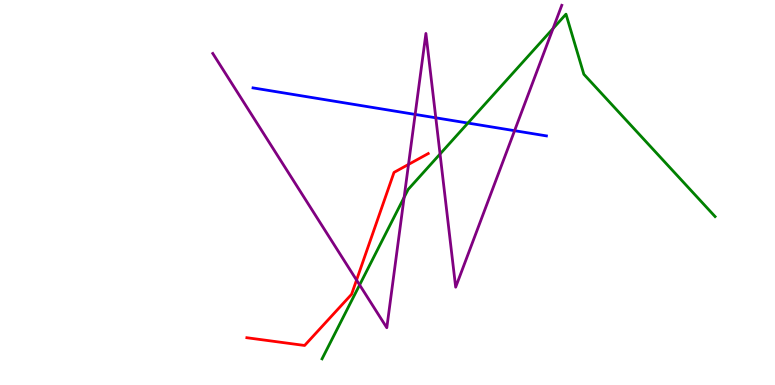[{'lines': ['blue', 'red'], 'intersections': []}, {'lines': ['green', 'red'], 'intersections': []}, {'lines': ['purple', 'red'], 'intersections': [{'x': 4.6, 'y': 2.73}, {'x': 5.27, 'y': 5.73}]}, {'lines': ['blue', 'green'], 'intersections': [{'x': 6.04, 'y': 6.8}]}, {'lines': ['blue', 'purple'], 'intersections': [{'x': 5.36, 'y': 7.03}, {'x': 5.62, 'y': 6.94}, {'x': 6.64, 'y': 6.61}]}, {'lines': ['green', 'purple'], 'intersections': [{'x': 4.64, 'y': 2.6}, {'x': 5.21, 'y': 4.87}, {'x': 5.68, 'y': 6.0}, {'x': 7.14, 'y': 9.26}]}]